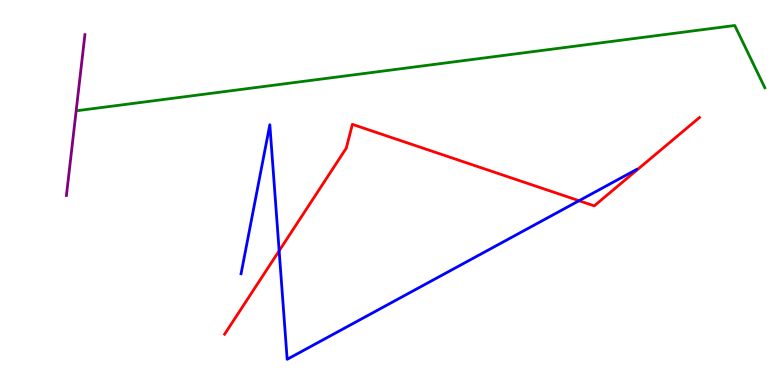[{'lines': ['blue', 'red'], 'intersections': [{'x': 3.6, 'y': 3.49}, {'x': 7.47, 'y': 4.79}]}, {'lines': ['green', 'red'], 'intersections': []}, {'lines': ['purple', 'red'], 'intersections': []}, {'lines': ['blue', 'green'], 'intersections': []}, {'lines': ['blue', 'purple'], 'intersections': []}, {'lines': ['green', 'purple'], 'intersections': []}]